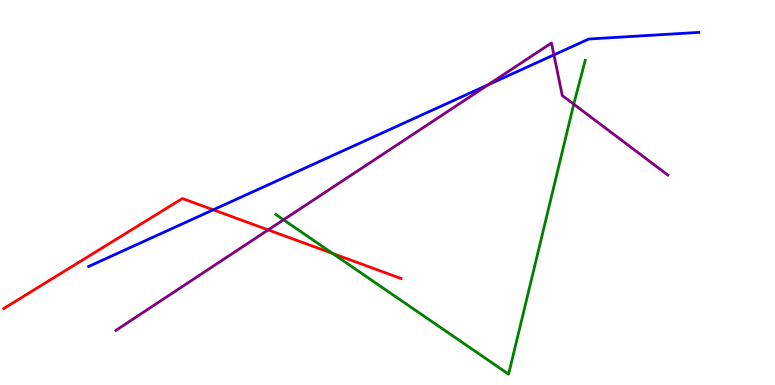[{'lines': ['blue', 'red'], 'intersections': [{'x': 2.75, 'y': 4.55}]}, {'lines': ['green', 'red'], 'intersections': [{'x': 4.29, 'y': 3.42}]}, {'lines': ['purple', 'red'], 'intersections': [{'x': 3.46, 'y': 4.03}]}, {'lines': ['blue', 'green'], 'intersections': []}, {'lines': ['blue', 'purple'], 'intersections': [{'x': 6.3, 'y': 7.8}, {'x': 7.15, 'y': 8.57}]}, {'lines': ['green', 'purple'], 'intersections': [{'x': 3.66, 'y': 4.29}, {'x': 7.4, 'y': 7.29}]}]